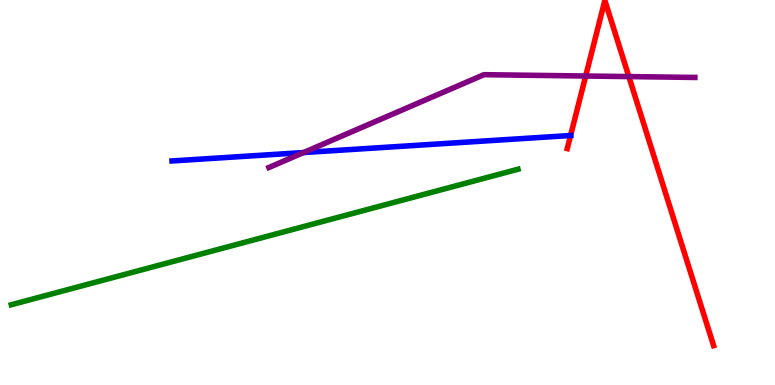[{'lines': ['blue', 'red'], 'intersections': [{'x': 7.36, 'y': 6.48}]}, {'lines': ['green', 'red'], 'intersections': []}, {'lines': ['purple', 'red'], 'intersections': [{'x': 7.56, 'y': 8.03}, {'x': 8.11, 'y': 8.01}]}, {'lines': ['blue', 'green'], 'intersections': []}, {'lines': ['blue', 'purple'], 'intersections': [{'x': 3.92, 'y': 6.04}]}, {'lines': ['green', 'purple'], 'intersections': []}]